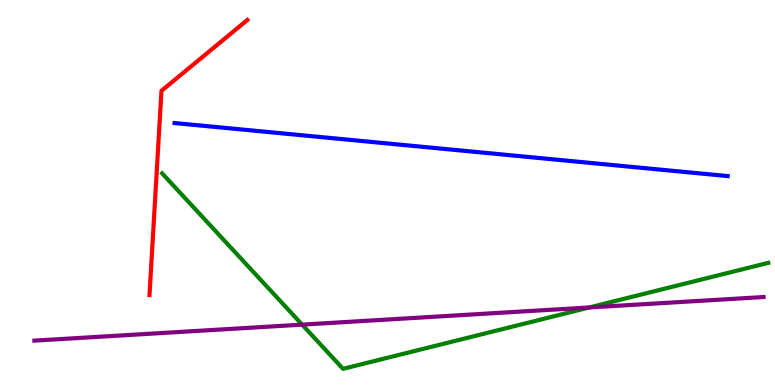[{'lines': ['blue', 'red'], 'intersections': []}, {'lines': ['green', 'red'], 'intersections': []}, {'lines': ['purple', 'red'], 'intersections': []}, {'lines': ['blue', 'green'], 'intersections': []}, {'lines': ['blue', 'purple'], 'intersections': []}, {'lines': ['green', 'purple'], 'intersections': [{'x': 3.9, 'y': 1.57}, {'x': 7.6, 'y': 2.01}]}]